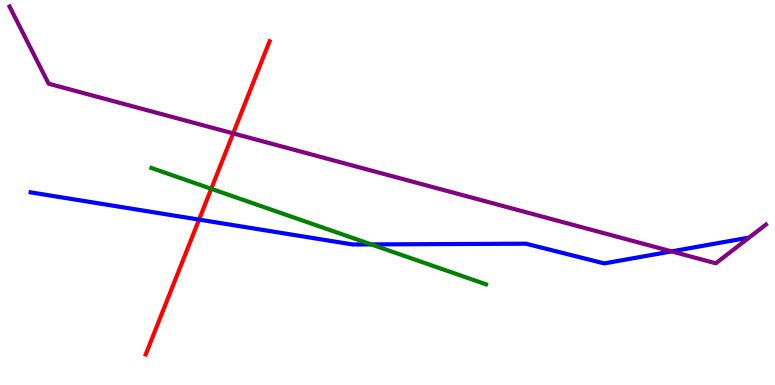[{'lines': ['blue', 'red'], 'intersections': [{'x': 2.57, 'y': 4.3}]}, {'lines': ['green', 'red'], 'intersections': [{'x': 2.73, 'y': 5.1}]}, {'lines': ['purple', 'red'], 'intersections': [{'x': 3.01, 'y': 6.54}]}, {'lines': ['blue', 'green'], 'intersections': [{'x': 4.79, 'y': 3.65}]}, {'lines': ['blue', 'purple'], 'intersections': [{'x': 8.67, 'y': 3.47}]}, {'lines': ['green', 'purple'], 'intersections': []}]